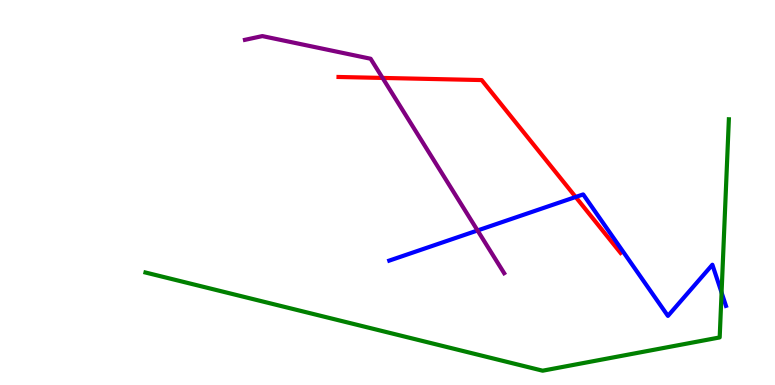[{'lines': ['blue', 'red'], 'intersections': [{'x': 7.43, 'y': 4.88}]}, {'lines': ['green', 'red'], 'intersections': []}, {'lines': ['purple', 'red'], 'intersections': [{'x': 4.94, 'y': 7.98}]}, {'lines': ['blue', 'green'], 'intersections': [{'x': 9.31, 'y': 2.4}]}, {'lines': ['blue', 'purple'], 'intersections': [{'x': 6.16, 'y': 4.01}]}, {'lines': ['green', 'purple'], 'intersections': []}]